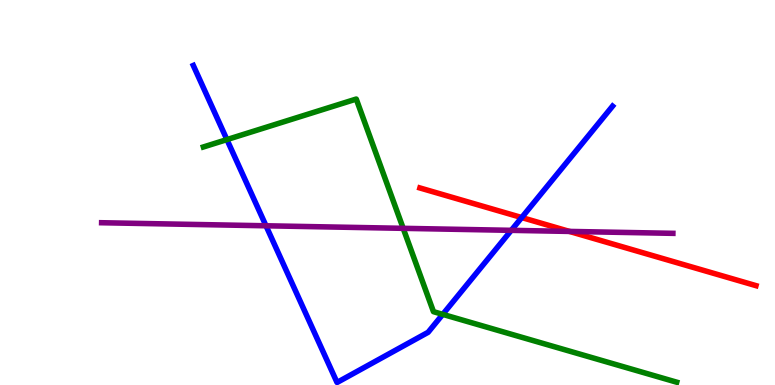[{'lines': ['blue', 'red'], 'intersections': [{'x': 6.73, 'y': 4.35}]}, {'lines': ['green', 'red'], 'intersections': []}, {'lines': ['purple', 'red'], 'intersections': [{'x': 7.35, 'y': 3.99}]}, {'lines': ['blue', 'green'], 'intersections': [{'x': 2.93, 'y': 6.37}, {'x': 5.71, 'y': 1.83}]}, {'lines': ['blue', 'purple'], 'intersections': [{'x': 3.43, 'y': 4.14}, {'x': 6.6, 'y': 4.02}]}, {'lines': ['green', 'purple'], 'intersections': [{'x': 5.2, 'y': 4.07}]}]